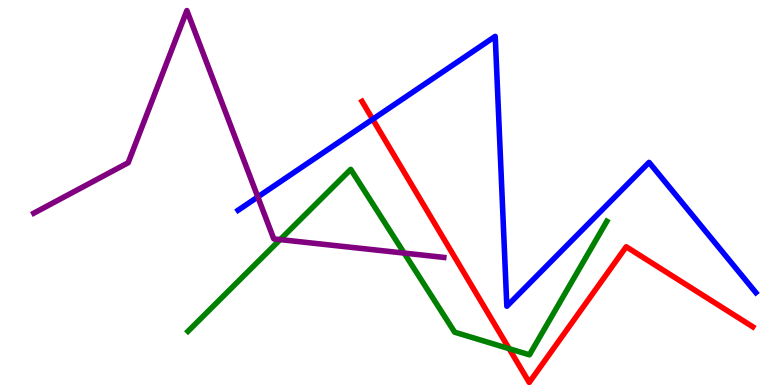[{'lines': ['blue', 'red'], 'intersections': [{'x': 4.81, 'y': 6.9}]}, {'lines': ['green', 'red'], 'intersections': [{'x': 6.57, 'y': 0.944}]}, {'lines': ['purple', 'red'], 'intersections': []}, {'lines': ['blue', 'green'], 'intersections': []}, {'lines': ['blue', 'purple'], 'intersections': [{'x': 3.33, 'y': 4.89}]}, {'lines': ['green', 'purple'], 'intersections': [{'x': 3.62, 'y': 3.78}, {'x': 5.22, 'y': 3.43}]}]